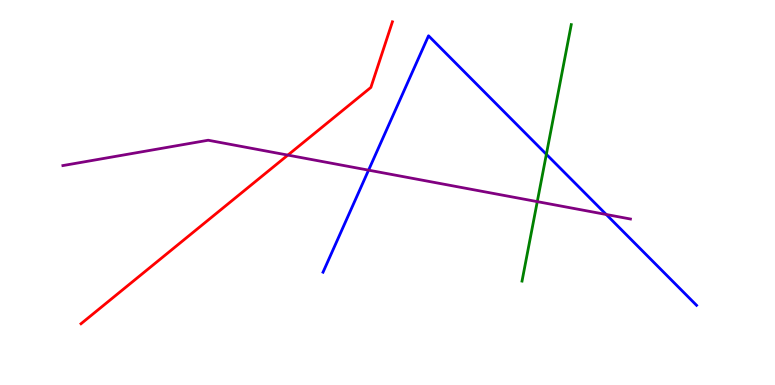[{'lines': ['blue', 'red'], 'intersections': []}, {'lines': ['green', 'red'], 'intersections': []}, {'lines': ['purple', 'red'], 'intersections': [{'x': 3.71, 'y': 5.97}]}, {'lines': ['blue', 'green'], 'intersections': [{'x': 7.05, 'y': 5.99}]}, {'lines': ['blue', 'purple'], 'intersections': [{'x': 4.76, 'y': 5.58}, {'x': 7.82, 'y': 4.43}]}, {'lines': ['green', 'purple'], 'intersections': [{'x': 6.93, 'y': 4.76}]}]